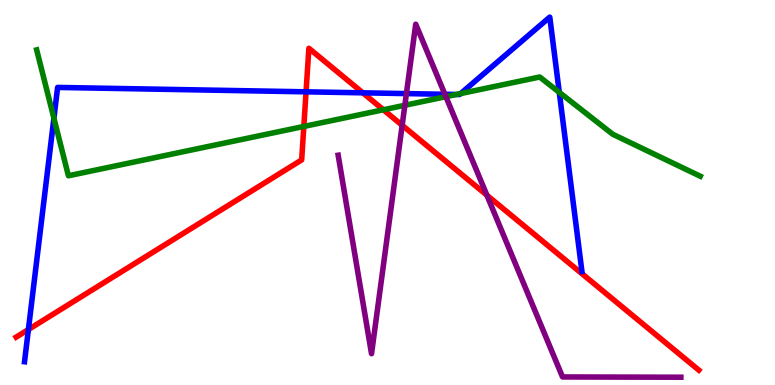[{'lines': ['blue', 'red'], 'intersections': [{'x': 0.366, 'y': 1.44}, {'x': 3.95, 'y': 7.62}, {'x': 4.68, 'y': 7.59}]}, {'lines': ['green', 'red'], 'intersections': [{'x': 3.92, 'y': 6.72}, {'x': 4.95, 'y': 7.15}]}, {'lines': ['purple', 'red'], 'intersections': [{'x': 5.19, 'y': 6.75}, {'x': 6.28, 'y': 4.93}]}, {'lines': ['blue', 'green'], 'intersections': [{'x': 0.695, 'y': 6.93}, {'x': 5.89, 'y': 7.55}, {'x': 5.94, 'y': 7.57}, {'x': 7.22, 'y': 7.6}]}, {'lines': ['blue', 'purple'], 'intersections': [{'x': 5.24, 'y': 7.57}, {'x': 5.74, 'y': 7.55}]}, {'lines': ['green', 'purple'], 'intersections': [{'x': 5.22, 'y': 7.27}, {'x': 5.75, 'y': 7.49}]}]